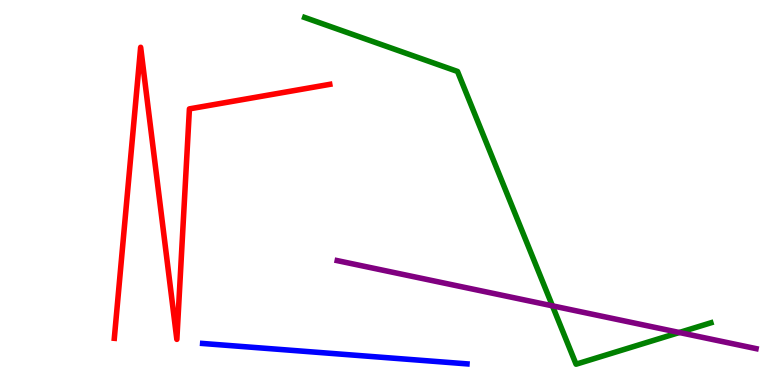[{'lines': ['blue', 'red'], 'intersections': []}, {'lines': ['green', 'red'], 'intersections': []}, {'lines': ['purple', 'red'], 'intersections': []}, {'lines': ['blue', 'green'], 'intersections': []}, {'lines': ['blue', 'purple'], 'intersections': []}, {'lines': ['green', 'purple'], 'intersections': [{'x': 7.13, 'y': 2.06}, {'x': 8.77, 'y': 1.36}]}]